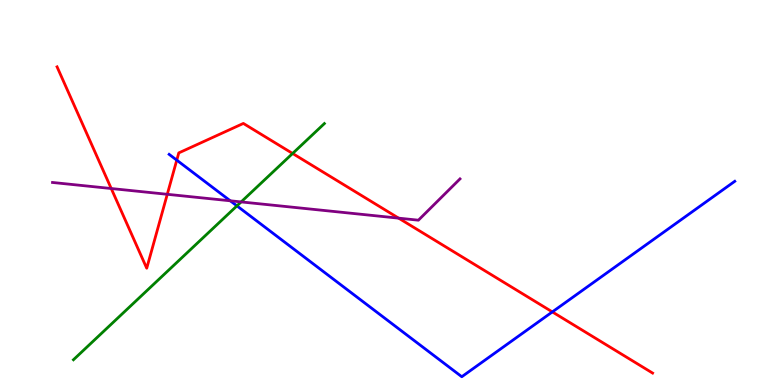[{'lines': ['blue', 'red'], 'intersections': [{'x': 2.28, 'y': 5.84}, {'x': 7.13, 'y': 1.9}]}, {'lines': ['green', 'red'], 'intersections': [{'x': 3.78, 'y': 6.01}]}, {'lines': ['purple', 'red'], 'intersections': [{'x': 1.44, 'y': 5.1}, {'x': 2.16, 'y': 4.95}, {'x': 5.14, 'y': 4.33}]}, {'lines': ['blue', 'green'], 'intersections': [{'x': 3.06, 'y': 4.65}]}, {'lines': ['blue', 'purple'], 'intersections': [{'x': 2.97, 'y': 4.78}]}, {'lines': ['green', 'purple'], 'intersections': [{'x': 3.11, 'y': 4.76}]}]